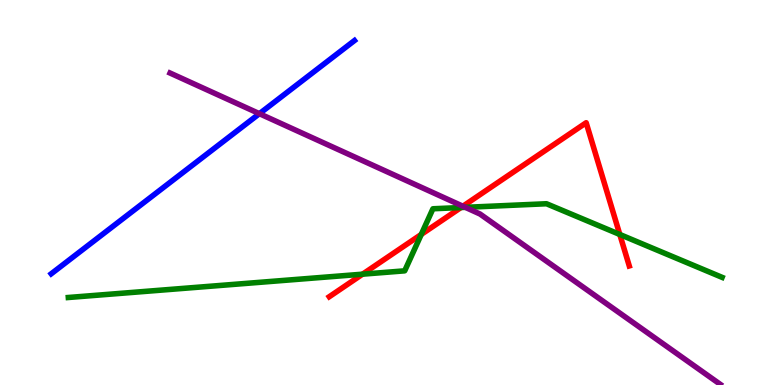[{'lines': ['blue', 'red'], 'intersections': []}, {'lines': ['green', 'red'], 'intersections': [{'x': 4.68, 'y': 2.88}, {'x': 5.44, 'y': 3.91}, {'x': 5.95, 'y': 4.61}, {'x': 8.0, 'y': 3.91}]}, {'lines': ['purple', 'red'], 'intersections': [{'x': 5.97, 'y': 4.64}]}, {'lines': ['blue', 'green'], 'intersections': []}, {'lines': ['blue', 'purple'], 'intersections': [{'x': 3.35, 'y': 7.05}]}, {'lines': ['green', 'purple'], 'intersections': [{'x': 6.0, 'y': 4.61}]}]